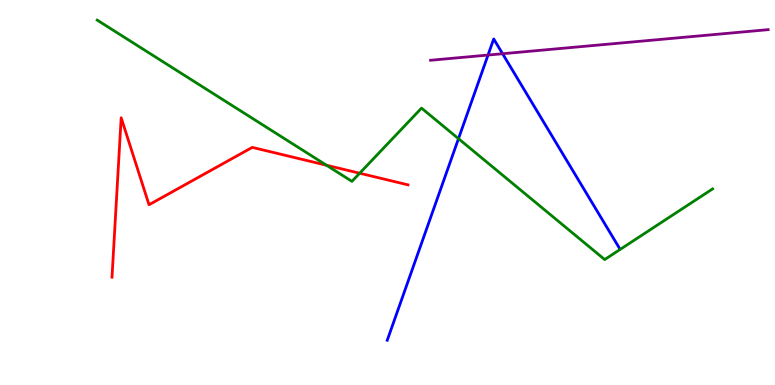[{'lines': ['blue', 'red'], 'intersections': []}, {'lines': ['green', 'red'], 'intersections': [{'x': 4.21, 'y': 5.71}, {'x': 4.64, 'y': 5.5}]}, {'lines': ['purple', 'red'], 'intersections': []}, {'lines': ['blue', 'green'], 'intersections': [{'x': 5.92, 'y': 6.4}]}, {'lines': ['blue', 'purple'], 'intersections': [{'x': 6.3, 'y': 8.57}, {'x': 6.48, 'y': 8.6}]}, {'lines': ['green', 'purple'], 'intersections': []}]